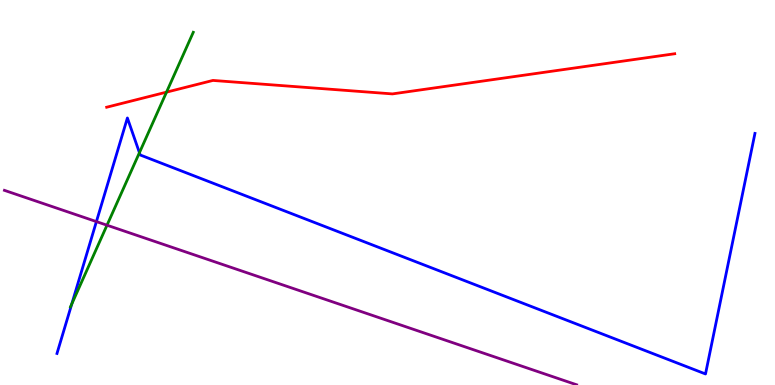[{'lines': ['blue', 'red'], 'intersections': []}, {'lines': ['green', 'red'], 'intersections': [{'x': 2.15, 'y': 7.61}]}, {'lines': ['purple', 'red'], 'intersections': []}, {'lines': ['blue', 'green'], 'intersections': [{'x': 0.926, 'y': 2.1}, {'x': 1.8, 'y': 6.03}]}, {'lines': ['blue', 'purple'], 'intersections': [{'x': 1.24, 'y': 4.24}]}, {'lines': ['green', 'purple'], 'intersections': [{'x': 1.38, 'y': 4.15}]}]